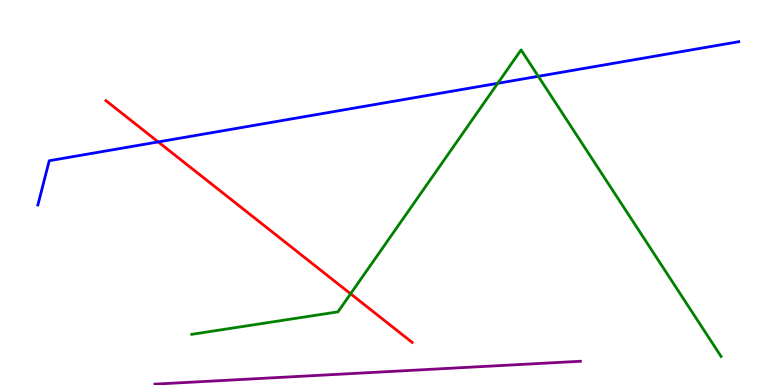[{'lines': ['blue', 'red'], 'intersections': [{'x': 2.04, 'y': 6.31}]}, {'lines': ['green', 'red'], 'intersections': [{'x': 4.52, 'y': 2.37}]}, {'lines': ['purple', 'red'], 'intersections': []}, {'lines': ['blue', 'green'], 'intersections': [{'x': 6.42, 'y': 7.84}, {'x': 6.95, 'y': 8.02}]}, {'lines': ['blue', 'purple'], 'intersections': []}, {'lines': ['green', 'purple'], 'intersections': []}]